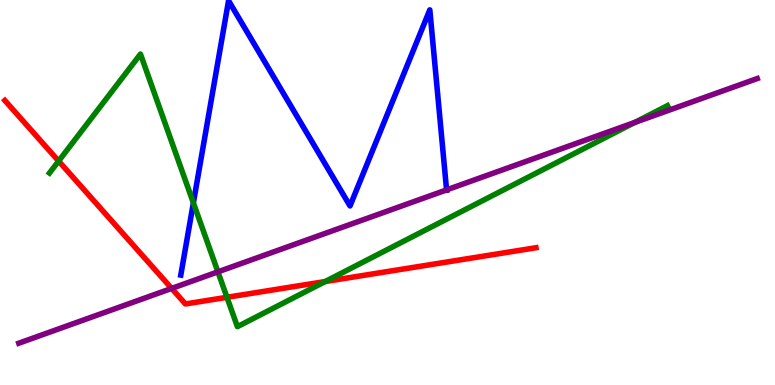[{'lines': ['blue', 'red'], 'intersections': []}, {'lines': ['green', 'red'], 'intersections': [{'x': 0.757, 'y': 5.82}, {'x': 2.93, 'y': 2.28}, {'x': 4.2, 'y': 2.69}]}, {'lines': ['purple', 'red'], 'intersections': [{'x': 2.21, 'y': 2.51}]}, {'lines': ['blue', 'green'], 'intersections': [{'x': 2.5, 'y': 4.73}]}, {'lines': ['blue', 'purple'], 'intersections': [{'x': 5.76, 'y': 5.07}]}, {'lines': ['green', 'purple'], 'intersections': [{'x': 2.81, 'y': 2.94}, {'x': 8.19, 'y': 6.82}]}]